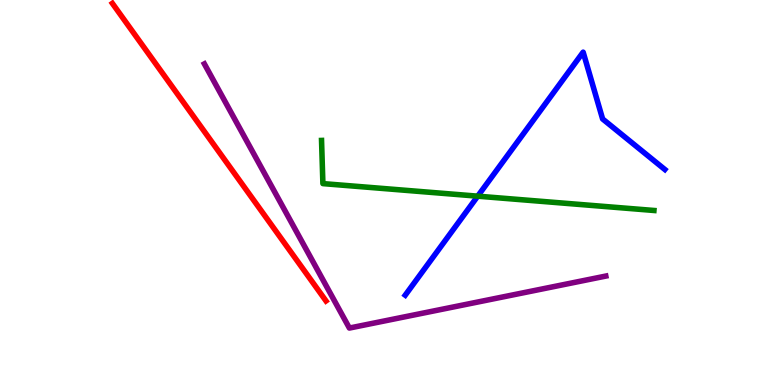[{'lines': ['blue', 'red'], 'intersections': []}, {'lines': ['green', 'red'], 'intersections': []}, {'lines': ['purple', 'red'], 'intersections': []}, {'lines': ['blue', 'green'], 'intersections': [{'x': 6.16, 'y': 4.9}]}, {'lines': ['blue', 'purple'], 'intersections': []}, {'lines': ['green', 'purple'], 'intersections': []}]